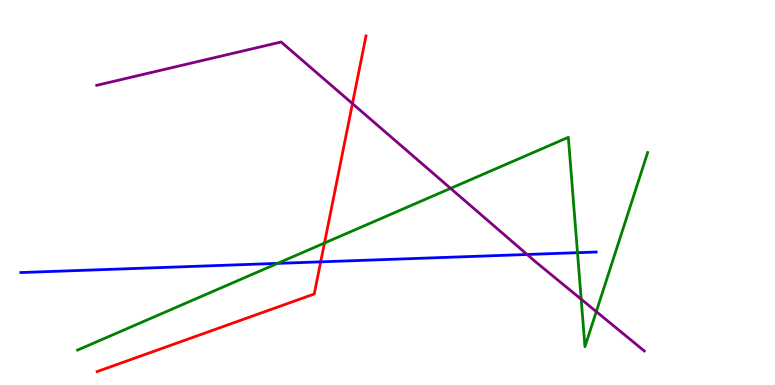[{'lines': ['blue', 'red'], 'intersections': [{'x': 4.14, 'y': 3.2}]}, {'lines': ['green', 'red'], 'intersections': [{'x': 4.19, 'y': 3.69}]}, {'lines': ['purple', 'red'], 'intersections': [{'x': 4.55, 'y': 7.31}]}, {'lines': ['blue', 'green'], 'intersections': [{'x': 3.58, 'y': 3.16}, {'x': 7.45, 'y': 3.44}]}, {'lines': ['blue', 'purple'], 'intersections': [{'x': 6.8, 'y': 3.39}]}, {'lines': ['green', 'purple'], 'intersections': [{'x': 5.81, 'y': 5.11}, {'x': 7.5, 'y': 2.23}, {'x': 7.69, 'y': 1.91}]}]